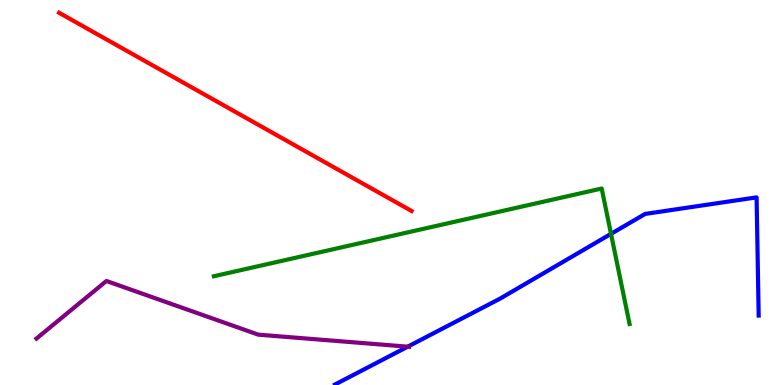[{'lines': ['blue', 'red'], 'intersections': []}, {'lines': ['green', 'red'], 'intersections': []}, {'lines': ['purple', 'red'], 'intersections': []}, {'lines': ['blue', 'green'], 'intersections': [{'x': 7.88, 'y': 3.93}]}, {'lines': ['blue', 'purple'], 'intersections': [{'x': 5.26, 'y': 0.995}]}, {'lines': ['green', 'purple'], 'intersections': []}]